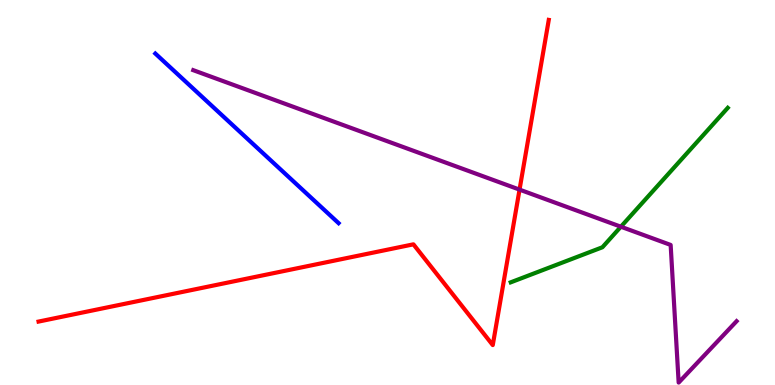[{'lines': ['blue', 'red'], 'intersections': []}, {'lines': ['green', 'red'], 'intersections': []}, {'lines': ['purple', 'red'], 'intersections': [{'x': 6.7, 'y': 5.07}]}, {'lines': ['blue', 'green'], 'intersections': []}, {'lines': ['blue', 'purple'], 'intersections': []}, {'lines': ['green', 'purple'], 'intersections': [{'x': 8.01, 'y': 4.11}]}]